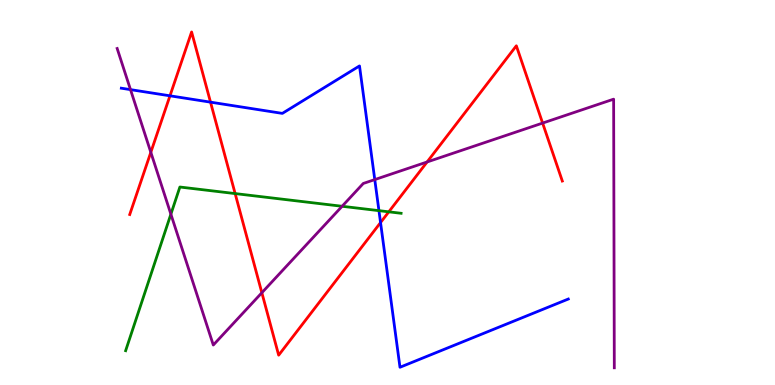[{'lines': ['blue', 'red'], 'intersections': [{'x': 2.19, 'y': 7.51}, {'x': 2.72, 'y': 7.35}, {'x': 4.91, 'y': 4.22}]}, {'lines': ['green', 'red'], 'intersections': [{'x': 3.03, 'y': 4.97}, {'x': 5.02, 'y': 4.5}]}, {'lines': ['purple', 'red'], 'intersections': [{'x': 1.95, 'y': 6.04}, {'x': 3.38, 'y': 2.4}, {'x': 5.51, 'y': 5.79}, {'x': 7.0, 'y': 6.8}]}, {'lines': ['blue', 'green'], 'intersections': [{'x': 4.89, 'y': 4.53}]}, {'lines': ['blue', 'purple'], 'intersections': [{'x': 1.68, 'y': 7.67}, {'x': 4.84, 'y': 5.34}]}, {'lines': ['green', 'purple'], 'intersections': [{'x': 2.2, 'y': 4.44}, {'x': 4.41, 'y': 4.64}]}]